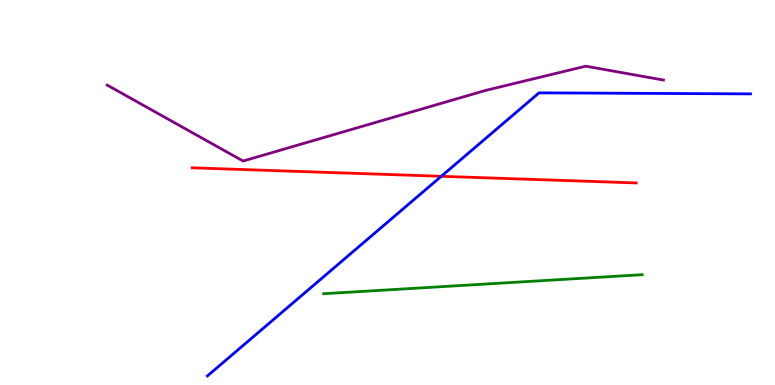[{'lines': ['blue', 'red'], 'intersections': [{'x': 5.69, 'y': 5.42}]}, {'lines': ['green', 'red'], 'intersections': []}, {'lines': ['purple', 'red'], 'intersections': []}, {'lines': ['blue', 'green'], 'intersections': []}, {'lines': ['blue', 'purple'], 'intersections': []}, {'lines': ['green', 'purple'], 'intersections': []}]